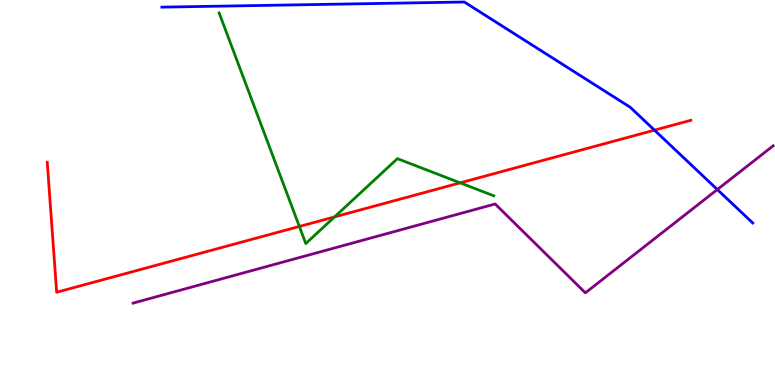[{'lines': ['blue', 'red'], 'intersections': [{'x': 8.44, 'y': 6.62}]}, {'lines': ['green', 'red'], 'intersections': [{'x': 3.86, 'y': 4.12}, {'x': 4.32, 'y': 4.37}, {'x': 5.94, 'y': 5.25}]}, {'lines': ['purple', 'red'], 'intersections': []}, {'lines': ['blue', 'green'], 'intersections': []}, {'lines': ['blue', 'purple'], 'intersections': [{'x': 9.26, 'y': 5.08}]}, {'lines': ['green', 'purple'], 'intersections': []}]